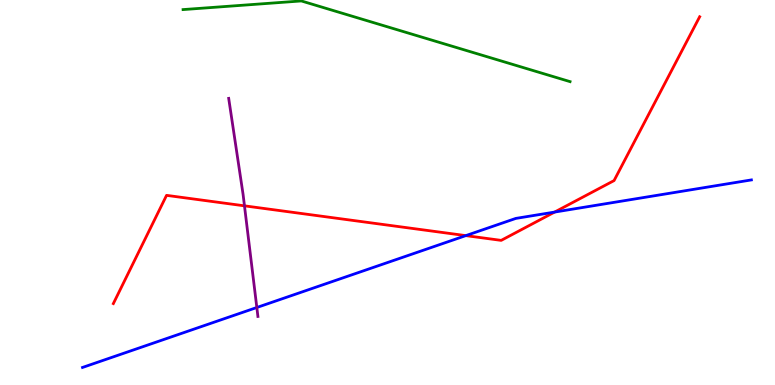[{'lines': ['blue', 'red'], 'intersections': [{'x': 6.01, 'y': 3.88}, {'x': 7.16, 'y': 4.49}]}, {'lines': ['green', 'red'], 'intersections': []}, {'lines': ['purple', 'red'], 'intersections': [{'x': 3.15, 'y': 4.65}]}, {'lines': ['blue', 'green'], 'intersections': []}, {'lines': ['blue', 'purple'], 'intersections': [{'x': 3.31, 'y': 2.01}]}, {'lines': ['green', 'purple'], 'intersections': []}]